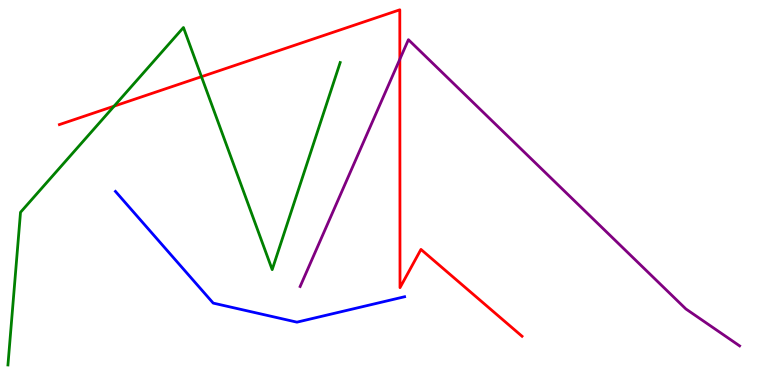[{'lines': ['blue', 'red'], 'intersections': []}, {'lines': ['green', 'red'], 'intersections': [{'x': 1.47, 'y': 7.24}, {'x': 2.6, 'y': 8.01}]}, {'lines': ['purple', 'red'], 'intersections': [{'x': 5.16, 'y': 8.46}]}, {'lines': ['blue', 'green'], 'intersections': []}, {'lines': ['blue', 'purple'], 'intersections': []}, {'lines': ['green', 'purple'], 'intersections': []}]